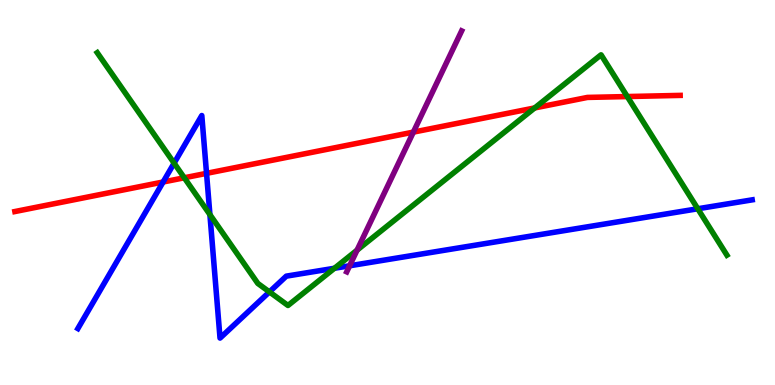[{'lines': ['blue', 'red'], 'intersections': [{'x': 2.1, 'y': 5.27}, {'x': 2.66, 'y': 5.5}]}, {'lines': ['green', 'red'], 'intersections': [{'x': 2.38, 'y': 5.38}, {'x': 6.9, 'y': 7.2}, {'x': 8.09, 'y': 7.49}]}, {'lines': ['purple', 'red'], 'intersections': [{'x': 5.33, 'y': 6.57}]}, {'lines': ['blue', 'green'], 'intersections': [{'x': 2.25, 'y': 5.76}, {'x': 2.71, 'y': 4.43}, {'x': 3.48, 'y': 2.42}, {'x': 4.32, 'y': 3.03}, {'x': 9.0, 'y': 4.58}]}, {'lines': ['blue', 'purple'], 'intersections': [{'x': 4.51, 'y': 3.1}]}, {'lines': ['green', 'purple'], 'intersections': [{'x': 4.61, 'y': 3.5}]}]